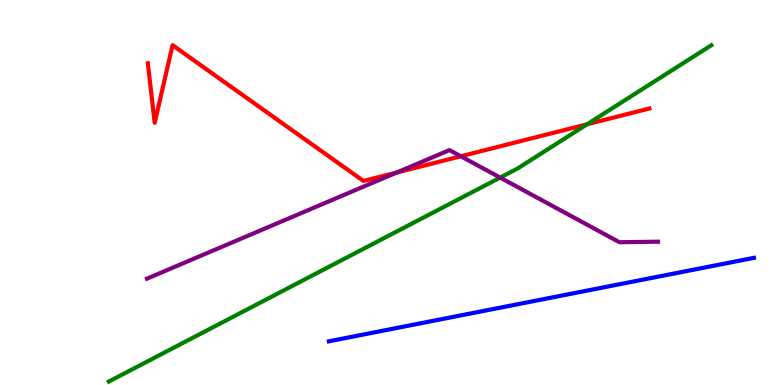[{'lines': ['blue', 'red'], 'intersections': []}, {'lines': ['green', 'red'], 'intersections': [{'x': 7.58, 'y': 6.77}]}, {'lines': ['purple', 'red'], 'intersections': [{'x': 5.12, 'y': 5.52}, {'x': 5.95, 'y': 5.94}]}, {'lines': ['blue', 'green'], 'intersections': []}, {'lines': ['blue', 'purple'], 'intersections': []}, {'lines': ['green', 'purple'], 'intersections': [{'x': 6.45, 'y': 5.39}]}]